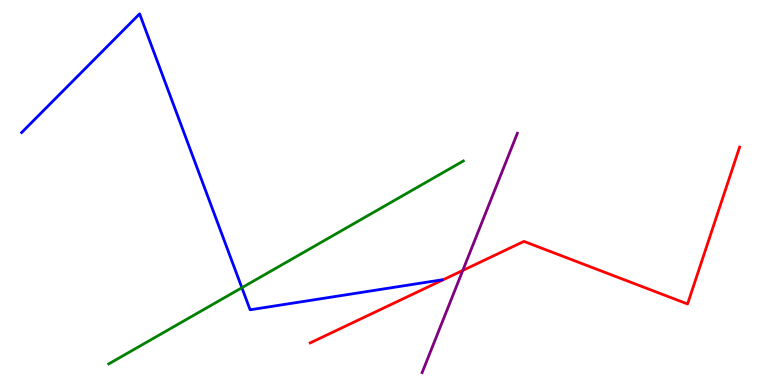[{'lines': ['blue', 'red'], 'intersections': []}, {'lines': ['green', 'red'], 'intersections': []}, {'lines': ['purple', 'red'], 'intersections': [{'x': 5.97, 'y': 2.98}]}, {'lines': ['blue', 'green'], 'intersections': [{'x': 3.12, 'y': 2.53}]}, {'lines': ['blue', 'purple'], 'intersections': []}, {'lines': ['green', 'purple'], 'intersections': []}]